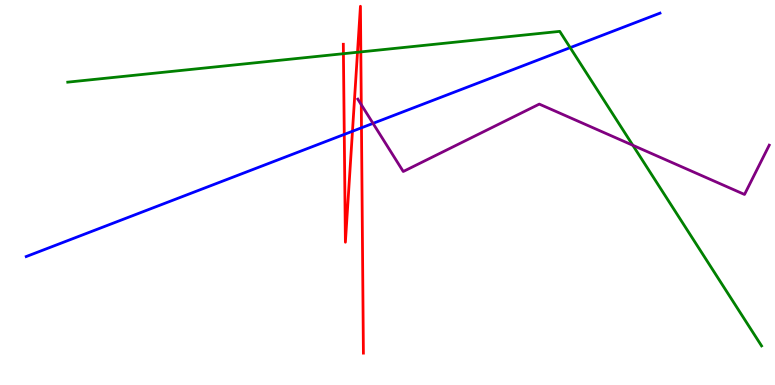[{'lines': ['blue', 'red'], 'intersections': [{'x': 4.44, 'y': 6.51}, {'x': 4.55, 'y': 6.59}, {'x': 4.66, 'y': 6.68}]}, {'lines': ['green', 'red'], 'intersections': [{'x': 4.43, 'y': 8.61}, {'x': 4.61, 'y': 8.64}, {'x': 4.66, 'y': 8.65}]}, {'lines': ['purple', 'red'], 'intersections': [{'x': 4.66, 'y': 7.28}]}, {'lines': ['blue', 'green'], 'intersections': [{'x': 7.36, 'y': 8.76}]}, {'lines': ['blue', 'purple'], 'intersections': [{'x': 4.81, 'y': 6.8}]}, {'lines': ['green', 'purple'], 'intersections': [{'x': 8.17, 'y': 6.23}]}]